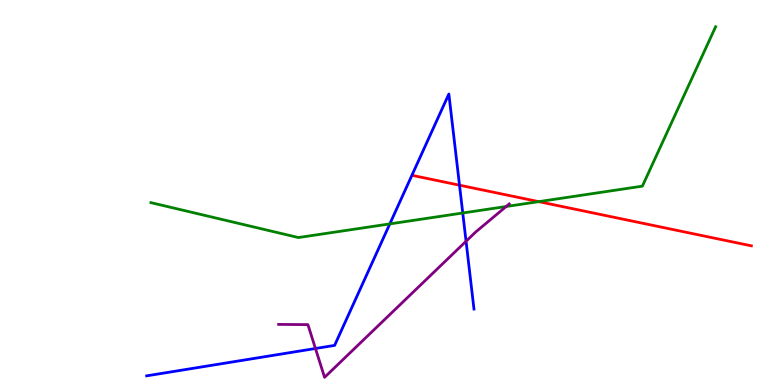[{'lines': ['blue', 'red'], 'intersections': [{'x': 5.93, 'y': 5.19}]}, {'lines': ['green', 'red'], 'intersections': [{'x': 6.95, 'y': 4.76}]}, {'lines': ['purple', 'red'], 'intersections': []}, {'lines': ['blue', 'green'], 'intersections': [{'x': 5.03, 'y': 4.18}, {'x': 5.97, 'y': 4.47}]}, {'lines': ['blue', 'purple'], 'intersections': [{'x': 4.07, 'y': 0.948}, {'x': 6.01, 'y': 3.73}]}, {'lines': ['green', 'purple'], 'intersections': [{'x': 6.53, 'y': 4.64}]}]